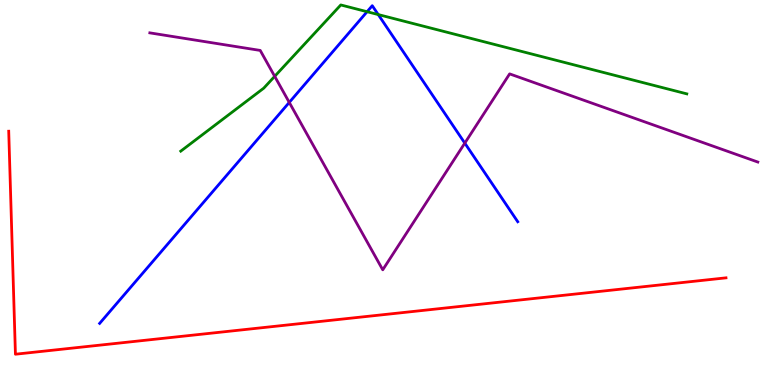[{'lines': ['blue', 'red'], 'intersections': []}, {'lines': ['green', 'red'], 'intersections': []}, {'lines': ['purple', 'red'], 'intersections': []}, {'lines': ['blue', 'green'], 'intersections': [{'x': 4.74, 'y': 9.7}, {'x': 4.88, 'y': 9.62}]}, {'lines': ['blue', 'purple'], 'intersections': [{'x': 3.73, 'y': 7.34}, {'x': 6.0, 'y': 6.28}]}, {'lines': ['green', 'purple'], 'intersections': [{'x': 3.54, 'y': 8.02}]}]